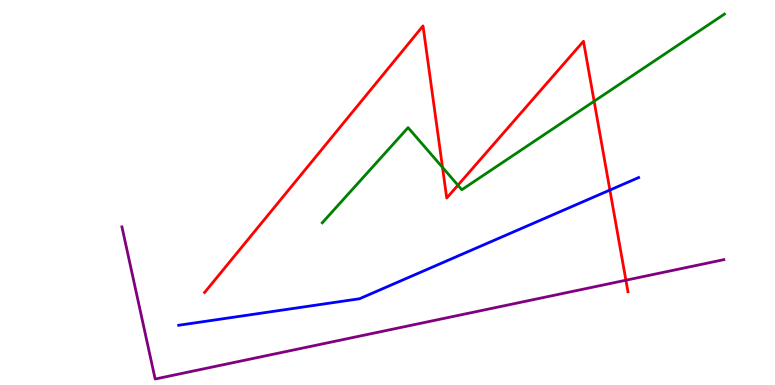[{'lines': ['blue', 'red'], 'intersections': [{'x': 7.87, 'y': 5.06}]}, {'lines': ['green', 'red'], 'intersections': [{'x': 5.71, 'y': 5.65}, {'x': 5.91, 'y': 5.19}, {'x': 7.67, 'y': 7.37}]}, {'lines': ['purple', 'red'], 'intersections': [{'x': 8.08, 'y': 2.72}]}, {'lines': ['blue', 'green'], 'intersections': []}, {'lines': ['blue', 'purple'], 'intersections': []}, {'lines': ['green', 'purple'], 'intersections': []}]